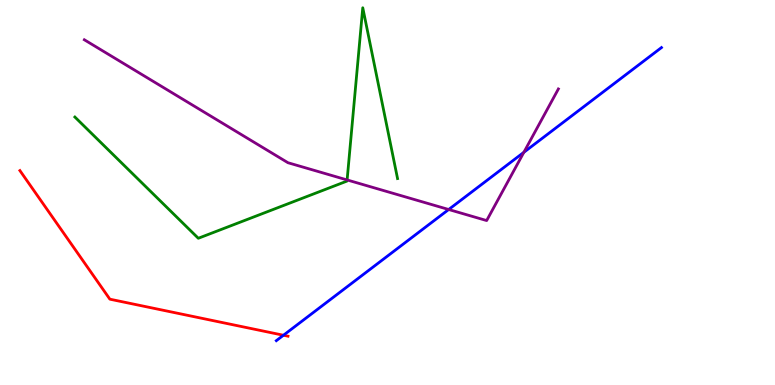[{'lines': ['blue', 'red'], 'intersections': [{'x': 3.66, 'y': 1.29}]}, {'lines': ['green', 'red'], 'intersections': []}, {'lines': ['purple', 'red'], 'intersections': []}, {'lines': ['blue', 'green'], 'intersections': []}, {'lines': ['blue', 'purple'], 'intersections': [{'x': 5.79, 'y': 4.56}, {'x': 6.76, 'y': 6.04}]}, {'lines': ['green', 'purple'], 'intersections': [{'x': 4.48, 'y': 5.33}]}]